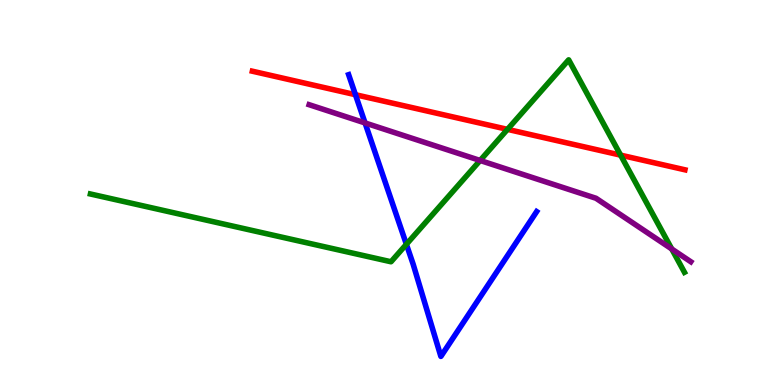[{'lines': ['blue', 'red'], 'intersections': [{'x': 4.59, 'y': 7.54}]}, {'lines': ['green', 'red'], 'intersections': [{'x': 6.55, 'y': 6.64}, {'x': 8.01, 'y': 5.97}]}, {'lines': ['purple', 'red'], 'intersections': []}, {'lines': ['blue', 'green'], 'intersections': [{'x': 5.24, 'y': 3.65}]}, {'lines': ['blue', 'purple'], 'intersections': [{'x': 4.71, 'y': 6.81}]}, {'lines': ['green', 'purple'], 'intersections': [{'x': 6.2, 'y': 5.83}, {'x': 8.67, 'y': 3.53}]}]